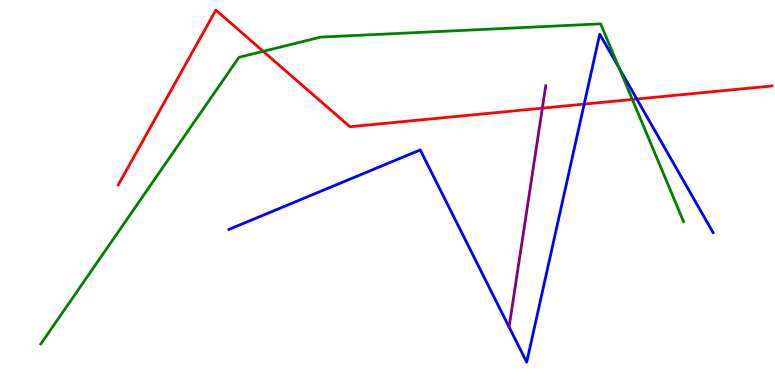[{'lines': ['blue', 'red'], 'intersections': [{'x': 7.54, 'y': 7.3}, {'x': 8.22, 'y': 7.43}]}, {'lines': ['green', 'red'], 'intersections': [{'x': 3.4, 'y': 8.67}, {'x': 8.16, 'y': 7.42}]}, {'lines': ['purple', 'red'], 'intersections': [{'x': 7.0, 'y': 7.19}]}, {'lines': ['blue', 'green'], 'intersections': [{'x': 7.99, 'y': 8.22}]}, {'lines': ['blue', 'purple'], 'intersections': []}, {'lines': ['green', 'purple'], 'intersections': []}]